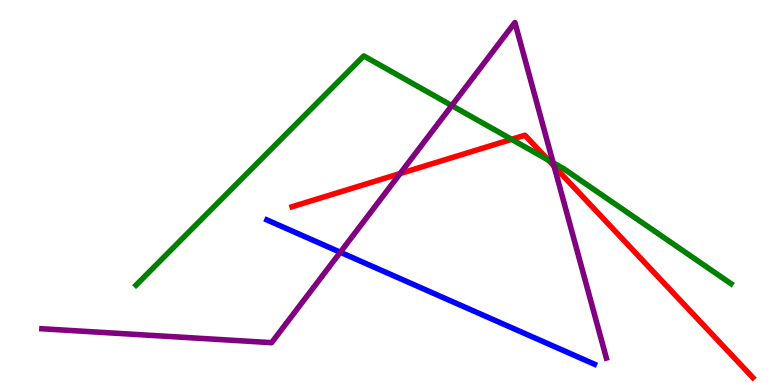[{'lines': ['blue', 'red'], 'intersections': []}, {'lines': ['green', 'red'], 'intersections': [{'x': 6.6, 'y': 6.38}, {'x': 7.07, 'y': 5.84}]}, {'lines': ['purple', 'red'], 'intersections': [{'x': 5.16, 'y': 5.49}, {'x': 7.15, 'y': 5.68}]}, {'lines': ['blue', 'green'], 'intersections': []}, {'lines': ['blue', 'purple'], 'intersections': [{'x': 4.39, 'y': 3.45}]}, {'lines': ['green', 'purple'], 'intersections': [{'x': 5.83, 'y': 7.26}, {'x': 7.14, 'y': 5.77}]}]